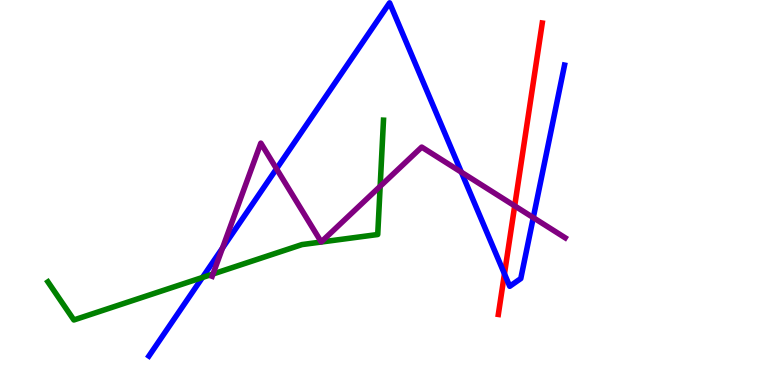[{'lines': ['blue', 'red'], 'intersections': [{'x': 6.51, 'y': 2.89}]}, {'lines': ['green', 'red'], 'intersections': []}, {'lines': ['purple', 'red'], 'intersections': [{'x': 6.64, 'y': 4.65}]}, {'lines': ['blue', 'green'], 'intersections': [{'x': 2.61, 'y': 2.79}]}, {'lines': ['blue', 'purple'], 'intersections': [{'x': 2.87, 'y': 3.56}, {'x': 3.57, 'y': 5.62}, {'x': 5.95, 'y': 5.53}, {'x': 6.88, 'y': 4.35}]}, {'lines': ['green', 'purple'], 'intersections': [{'x': 2.75, 'y': 2.88}, {'x': 4.91, 'y': 5.16}]}]